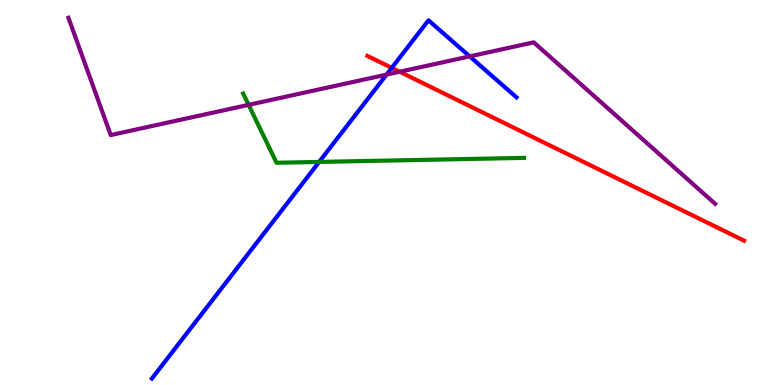[{'lines': ['blue', 'red'], 'intersections': [{'x': 5.05, 'y': 8.24}]}, {'lines': ['green', 'red'], 'intersections': []}, {'lines': ['purple', 'red'], 'intersections': [{'x': 5.16, 'y': 8.14}]}, {'lines': ['blue', 'green'], 'intersections': [{'x': 4.12, 'y': 5.79}]}, {'lines': ['blue', 'purple'], 'intersections': [{'x': 4.99, 'y': 8.06}, {'x': 6.06, 'y': 8.54}]}, {'lines': ['green', 'purple'], 'intersections': [{'x': 3.21, 'y': 7.28}]}]